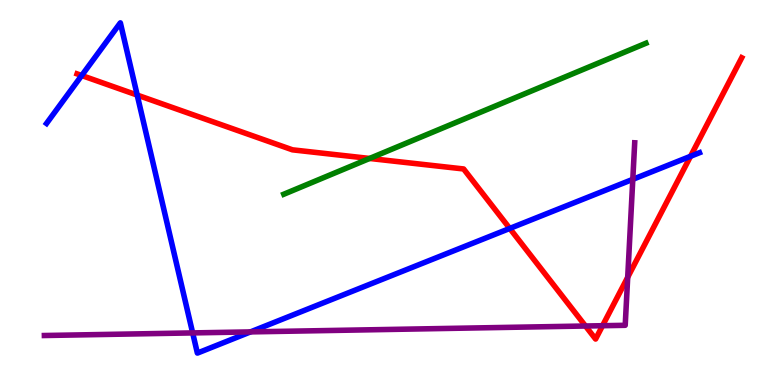[{'lines': ['blue', 'red'], 'intersections': [{'x': 1.05, 'y': 8.04}, {'x': 1.77, 'y': 7.53}, {'x': 6.58, 'y': 4.07}, {'x': 8.91, 'y': 5.94}]}, {'lines': ['green', 'red'], 'intersections': [{'x': 4.77, 'y': 5.88}]}, {'lines': ['purple', 'red'], 'intersections': [{'x': 7.55, 'y': 1.53}, {'x': 7.77, 'y': 1.54}, {'x': 8.1, 'y': 2.8}]}, {'lines': ['blue', 'green'], 'intersections': []}, {'lines': ['blue', 'purple'], 'intersections': [{'x': 2.49, 'y': 1.35}, {'x': 3.23, 'y': 1.38}, {'x': 8.17, 'y': 5.34}]}, {'lines': ['green', 'purple'], 'intersections': []}]